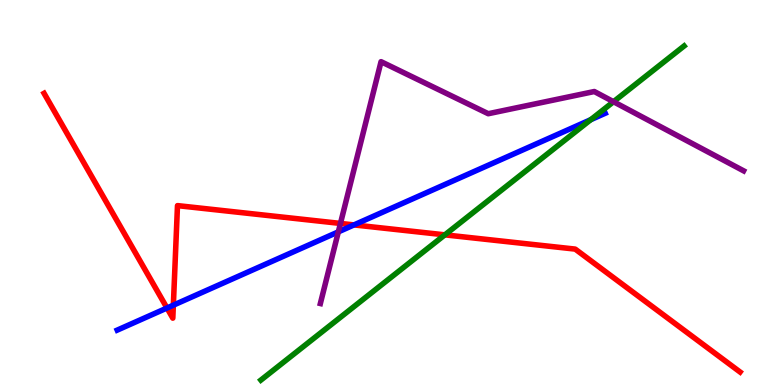[{'lines': ['blue', 'red'], 'intersections': [{'x': 2.15, 'y': 2.0}, {'x': 2.24, 'y': 2.07}, {'x': 4.57, 'y': 4.16}]}, {'lines': ['green', 'red'], 'intersections': [{'x': 5.74, 'y': 3.9}]}, {'lines': ['purple', 'red'], 'intersections': [{'x': 4.39, 'y': 4.2}]}, {'lines': ['blue', 'green'], 'intersections': [{'x': 7.62, 'y': 6.89}]}, {'lines': ['blue', 'purple'], 'intersections': [{'x': 4.37, 'y': 3.98}]}, {'lines': ['green', 'purple'], 'intersections': [{'x': 7.92, 'y': 7.36}]}]